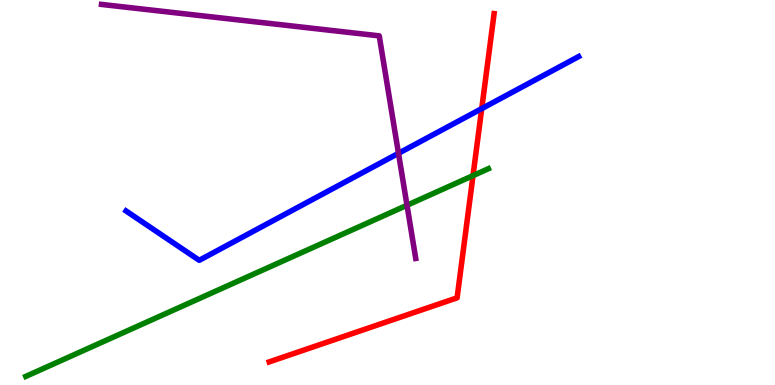[{'lines': ['blue', 'red'], 'intersections': [{'x': 6.22, 'y': 7.18}]}, {'lines': ['green', 'red'], 'intersections': [{'x': 6.1, 'y': 5.44}]}, {'lines': ['purple', 'red'], 'intersections': []}, {'lines': ['blue', 'green'], 'intersections': []}, {'lines': ['blue', 'purple'], 'intersections': [{'x': 5.14, 'y': 6.02}]}, {'lines': ['green', 'purple'], 'intersections': [{'x': 5.25, 'y': 4.67}]}]